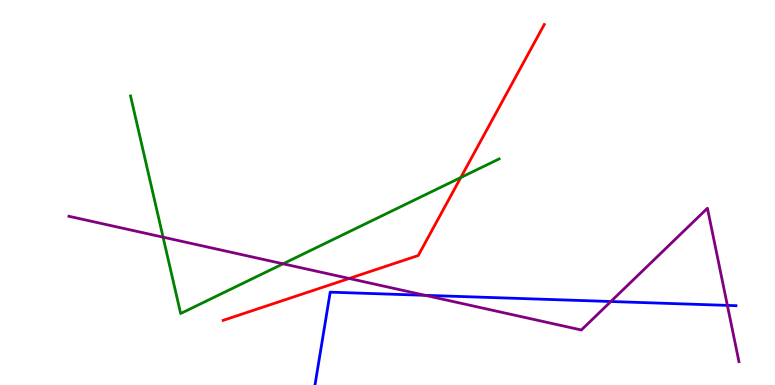[{'lines': ['blue', 'red'], 'intersections': []}, {'lines': ['green', 'red'], 'intersections': [{'x': 5.95, 'y': 5.39}]}, {'lines': ['purple', 'red'], 'intersections': [{'x': 4.51, 'y': 2.77}]}, {'lines': ['blue', 'green'], 'intersections': []}, {'lines': ['blue', 'purple'], 'intersections': [{'x': 5.49, 'y': 2.33}, {'x': 7.88, 'y': 2.17}, {'x': 9.39, 'y': 2.07}]}, {'lines': ['green', 'purple'], 'intersections': [{'x': 2.1, 'y': 3.84}, {'x': 3.65, 'y': 3.15}]}]